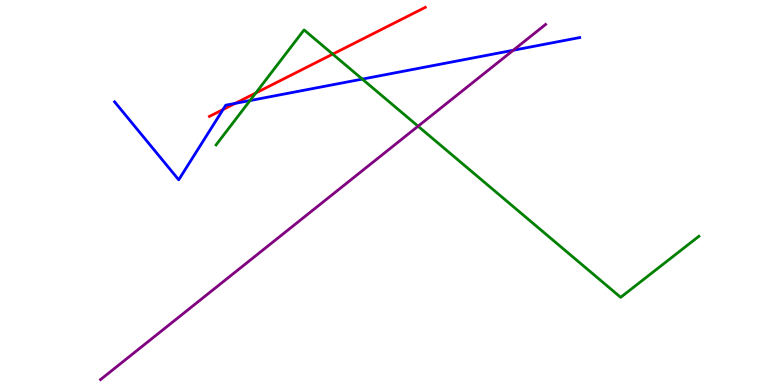[{'lines': ['blue', 'red'], 'intersections': [{'x': 2.88, 'y': 7.15}, {'x': 3.04, 'y': 7.31}]}, {'lines': ['green', 'red'], 'intersections': [{'x': 3.3, 'y': 7.58}, {'x': 4.29, 'y': 8.59}]}, {'lines': ['purple', 'red'], 'intersections': []}, {'lines': ['blue', 'green'], 'intersections': [{'x': 3.23, 'y': 7.39}, {'x': 4.67, 'y': 7.95}]}, {'lines': ['blue', 'purple'], 'intersections': [{'x': 6.62, 'y': 8.69}]}, {'lines': ['green', 'purple'], 'intersections': [{'x': 5.39, 'y': 6.72}]}]